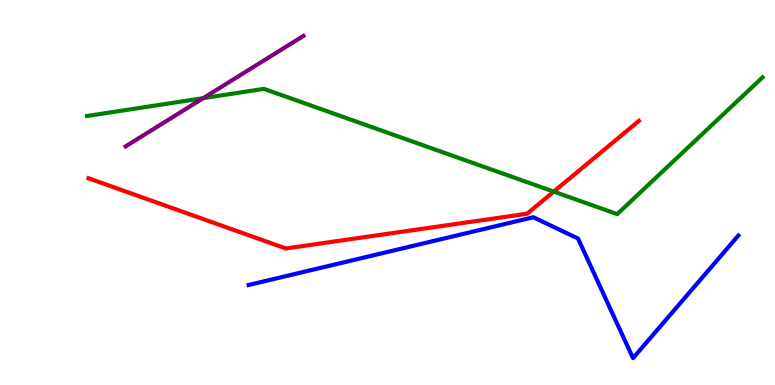[{'lines': ['blue', 'red'], 'intersections': []}, {'lines': ['green', 'red'], 'intersections': [{'x': 7.15, 'y': 5.02}]}, {'lines': ['purple', 'red'], 'intersections': []}, {'lines': ['blue', 'green'], 'intersections': []}, {'lines': ['blue', 'purple'], 'intersections': []}, {'lines': ['green', 'purple'], 'intersections': [{'x': 2.62, 'y': 7.45}]}]